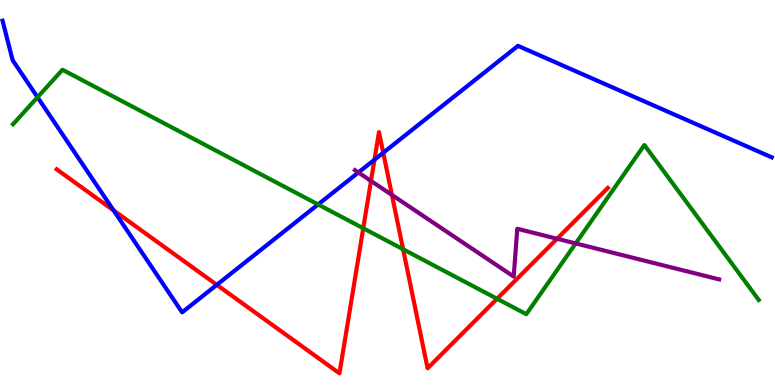[{'lines': ['blue', 'red'], 'intersections': [{'x': 1.47, 'y': 4.54}, {'x': 2.8, 'y': 2.6}, {'x': 4.83, 'y': 5.85}, {'x': 4.95, 'y': 6.03}]}, {'lines': ['green', 'red'], 'intersections': [{'x': 4.69, 'y': 4.07}, {'x': 5.2, 'y': 3.53}, {'x': 6.41, 'y': 2.24}]}, {'lines': ['purple', 'red'], 'intersections': [{'x': 4.79, 'y': 5.3}, {'x': 5.06, 'y': 4.94}, {'x': 7.19, 'y': 3.8}]}, {'lines': ['blue', 'green'], 'intersections': [{'x': 0.484, 'y': 7.47}, {'x': 4.1, 'y': 4.69}]}, {'lines': ['blue', 'purple'], 'intersections': [{'x': 4.62, 'y': 5.52}]}, {'lines': ['green', 'purple'], 'intersections': [{'x': 7.43, 'y': 3.68}]}]